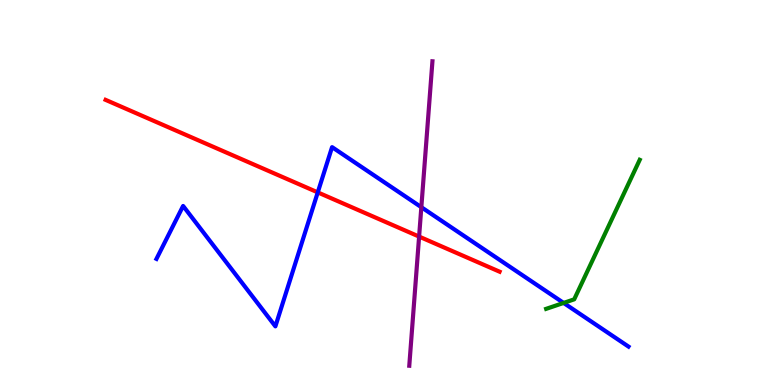[{'lines': ['blue', 'red'], 'intersections': [{'x': 4.1, 'y': 5.0}]}, {'lines': ['green', 'red'], 'intersections': []}, {'lines': ['purple', 'red'], 'intersections': [{'x': 5.41, 'y': 3.85}]}, {'lines': ['blue', 'green'], 'intersections': [{'x': 7.27, 'y': 2.13}]}, {'lines': ['blue', 'purple'], 'intersections': [{'x': 5.44, 'y': 4.62}]}, {'lines': ['green', 'purple'], 'intersections': []}]